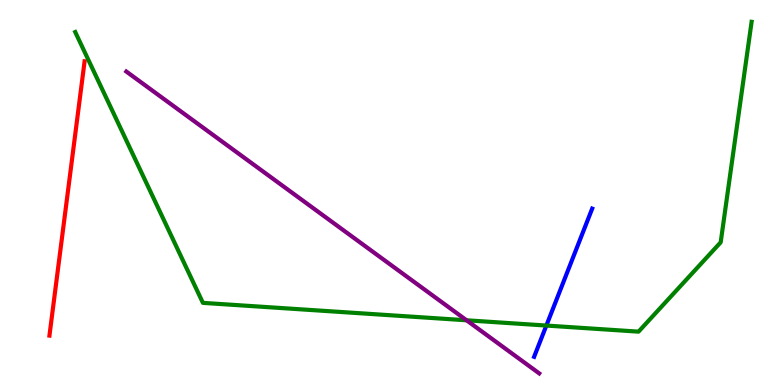[{'lines': ['blue', 'red'], 'intersections': []}, {'lines': ['green', 'red'], 'intersections': []}, {'lines': ['purple', 'red'], 'intersections': []}, {'lines': ['blue', 'green'], 'intersections': [{'x': 7.05, 'y': 1.54}]}, {'lines': ['blue', 'purple'], 'intersections': []}, {'lines': ['green', 'purple'], 'intersections': [{'x': 6.02, 'y': 1.68}]}]